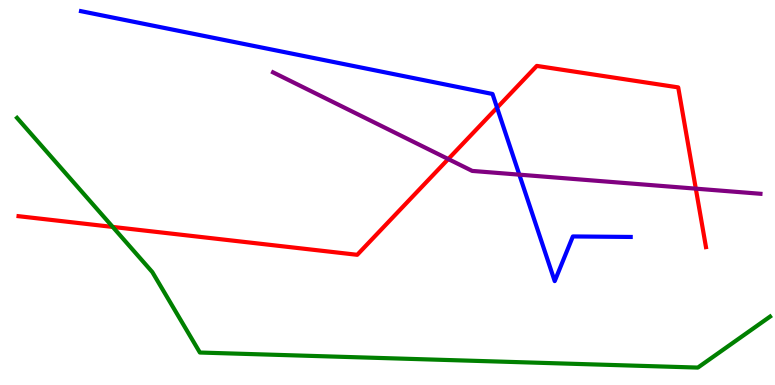[{'lines': ['blue', 'red'], 'intersections': [{'x': 6.41, 'y': 7.2}]}, {'lines': ['green', 'red'], 'intersections': [{'x': 1.45, 'y': 4.11}]}, {'lines': ['purple', 'red'], 'intersections': [{'x': 5.78, 'y': 5.87}, {'x': 8.98, 'y': 5.1}]}, {'lines': ['blue', 'green'], 'intersections': []}, {'lines': ['blue', 'purple'], 'intersections': [{'x': 6.7, 'y': 5.46}]}, {'lines': ['green', 'purple'], 'intersections': []}]